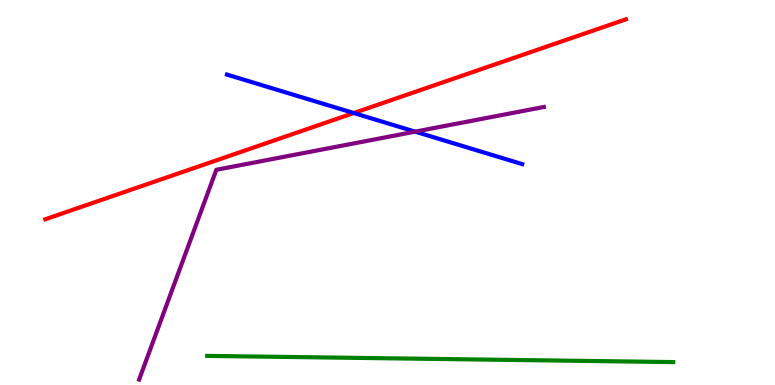[{'lines': ['blue', 'red'], 'intersections': [{'x': 4.56, 'y': 7.06}]}, {'lines': ['green', 'red'], 'intersections': []}, {'lines': ['purple', 'red'], 'intersections': []}, {'lines': ['blue', 'green'], 'intersections': []}, {'lines': ['blue', 'purple'], 'intersections': [{'x': 5.36, 'y': 6.58}]}, {'lines': ['green', 'purple'], 'intersections': []}]